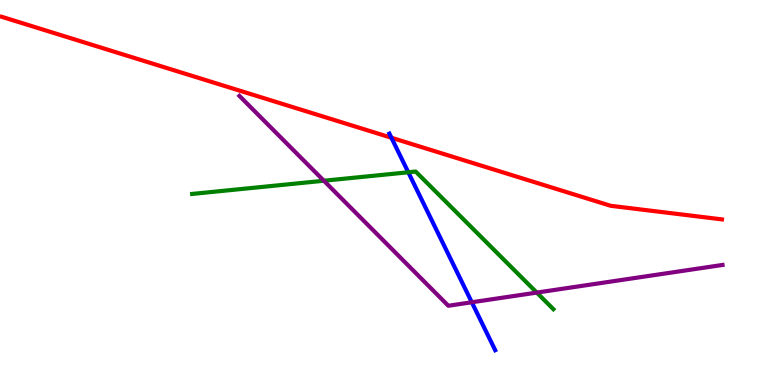[{'lines': ['blue', 'red'], 'intersections': [{'x': 5.05, 'y': 6.42}]}, {'lines': ['green', 'red'], 'intersections': []}, {'lines': ['purple', 'red'], 'intersections': []}, {'lines': ['blue', 'green'], 'intersections': [{'x': 5.27, 'y': 5.53}]}, {'lines': ['blue', 'purple'], 'intersections': [{'x': 6.09, 'y': 2.15}]}, {'lines': ['green', 'purple'], 'intersections': [{'x': 4.18, 'y': 5.31}, {'x': 6.93, 'y': 2.4}]}]